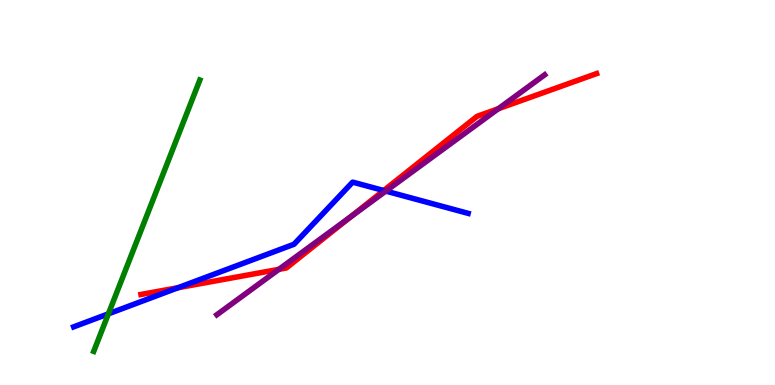[{'lines': ['blue', 'red'], 'intersections': [{'x': 2.3, 'y': 2.53}, {'x': 4.95, 'y': 5.05}]}, {'lines': ['green', 'red'], 'intersections': []}, {'lines': ['purple', 'red'], 'intersections': [{'x': 3.6, 'y': 3.0}, {'x': 4.52, 'y': 4.37}, {'x': 6.43, 'y': 7.18}]}, {'lines': ['blue', 'green'], 'intersections': [{'x': 1.4, 'y': 1.85}]}, {'lines': ['blue', 'purple'], 'intersections': [{'x': 4.98, 'y': 5.04}]}, {'lines': ['green', 'purple'], 'intersections': []}]